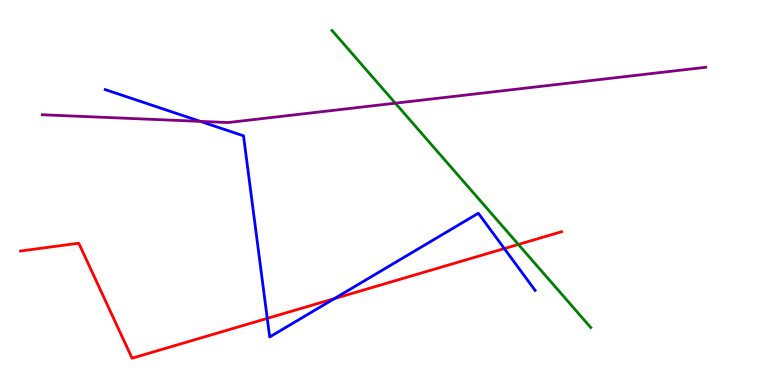[{'lines': ['blue', 'red'], 'intersections': [{'x': 3.45, 'y': 1.73}, {'x': 4.31, 'y': 2.24}, {'x': 6.51, 'y': 3.54}]}, {'lines': ['green', 'red'], 'intersections': [{'x': 6.69, 'y': 3.65}]}, {'lines': ['purple', 'red'], 'intersections': []}, {'lines': ['blue', 'green'], 'intersections': []}, {'lines': ['blue', 'purple'], 'intersections': [{'x': 2.58, 'y': 6.85}]}, {'lines': ['green', 'purple'], 'intersections': [{'x': 5.1, 'y': 7.32}]}]